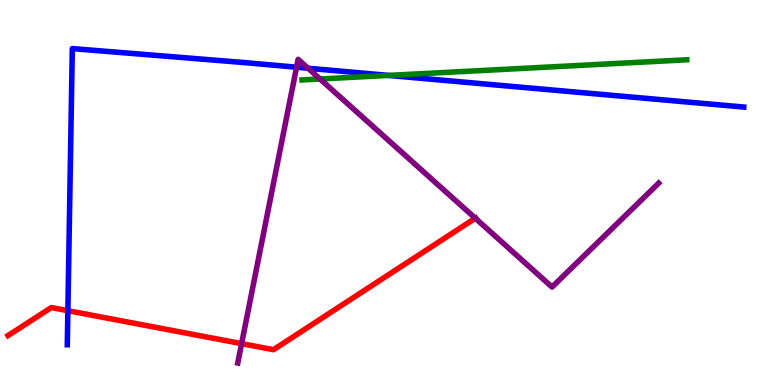[{'lines': ['blue', 'red'], 'intersections': [{'x': 0.876, 'y': 1.93}]}, {'lines': ['green', 'red'], 'intersections': []}, {'lines': ['purple', 'red'], 'intersections': [{'x': 3.12, 'y': 1.07}, {'x': 6.13, 'y': 4.33}]}, {'lines': ['blue', 'green'], 'intersections': [{'x': 5.01, 'y': 8.04}]}, {'lines': ['blue', 'purple'], 'intersections': [{'x': 3.83, 'y': 8.25}, {'x': 3.97, 'y': 8.23}]}, {'lines': ['green', 'purple'], 'intersections': [{'x': 4.13, 'y': 7.95}]}]